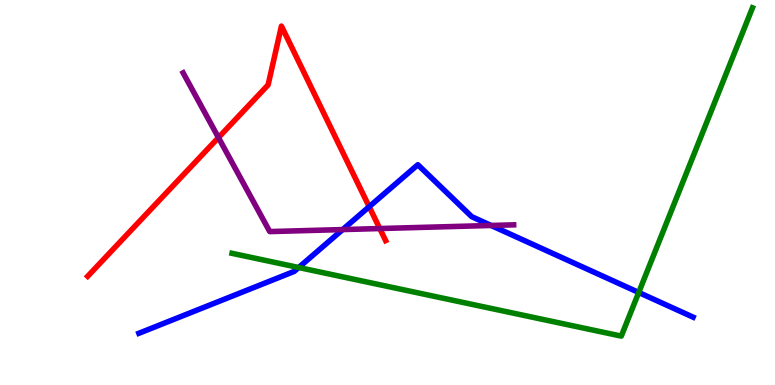[{'lines': ['blue', 'red'], 'intersections': [{'x': 4.76, 'y': 4.63}]}, {'lines': ['green', 'red'], 'intersections': []}, {'lines': ['purple', 'red'], 'intersections': [{'x': 2.82, 'y': 6.43}, {'x': 4.9, 'y': 4.06}]}, {'lines': ['blue', 'green'], 'intersections': [{'x': 3.85, 'y': 3.05}, {'x': 8.24, 'y': 2.4}]}, {'lines': ['blue', 'purple'], 'intersections': [{'x': 4.42, 'y': 4.04}, {'x': 6.34, 'y': 4.14}]}, {'lines': ['green', 'purple'], 'intersections': []}]